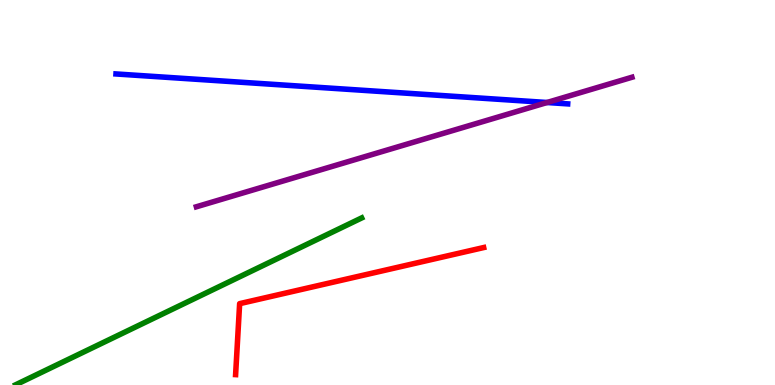[{'lines': ['blue', 'red'], 'intersections': []}, {'lines': ['green', 'red'], 'intersections': []}, {'lines': ['purple', 'red'], 'intersections': []}, {'lines': ['blue', 'green'], 'intersections': []}, {'lines': ['blue', 'purple'], 'intersections': [{'x': 7.06, 'y': 7.34}]}, {'lines': ['green', 'purple'], 'intersections': []}]